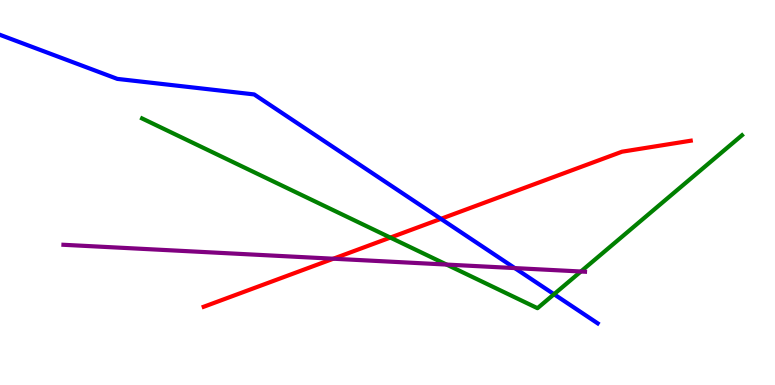[{'lines': ['blue', 'red'], 'intersections': [{'x': 5.69, 'y': 4.32}]}, {'lines': ['green', 'red'], 'intersections': [{'x': 5.04, 'y': 3.83}]}, {'lines': ['purple', 'red'], 'intersections': [{'x': 4.3, 'y': 3.28}]}, {'lines': ['blue', 'green'], 'intersections': [{'x': 7.15, 'y': 2.36}]}, {'lines': ['blue', 'purple'], 'intersections': [{'x': 6.64, 'y': 3.04}]}, {'lines': ['green', 'purple'], 'intersections': [{'x': 5.76, 'y': 3.13}, {'x': 7.5, 'y': 2.95}]}]